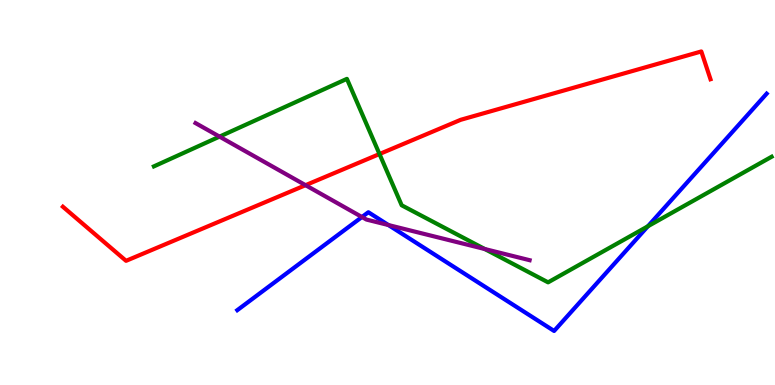[{'lines': ['blue', 'red'], 'intersections': []}, {'lines': ['green', 'red'], 'intersections': [{'x': 4.9, 'y': 6.0}]}, {'lines': ['purple', 'red'], 'intersections': [{'x': 3.94, 'y': 5.19}]}, {'lines': ['blue', 'green'], 'intersections': [{'x': 8.36, 'y': 4.12}]}, {'lines': ['blue', 'purple'], 'intersections': [{'x': 4.67, 'y': 4.36}, {'x': 5.01, 'y': 4.16}]}, {'lines': ['green', 'purple'], 'intersections': [{'x': 2.83, 'y': 6.45}, {'x': 6.26, 'y': 3.53}]}]